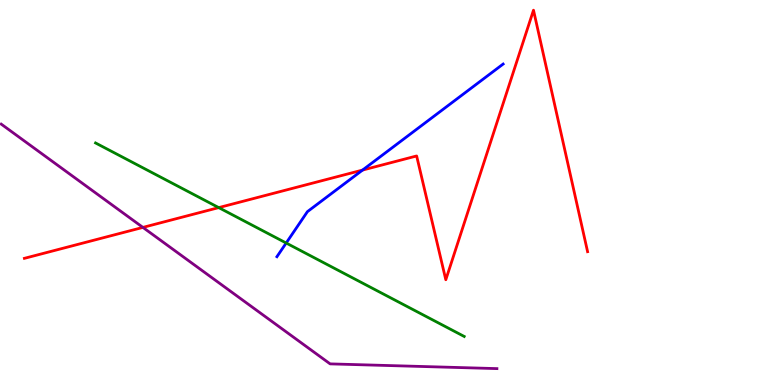[{'lines': ['blue', 'red'], 'intersections': [{'x': 4.68, 'y': 5.58}]}, {'lines': ['green', 'red'], 'intersections': [{'x': 2.82, 'y': 4.61}]}, {'lines': ['purple', 'red'], 'intersections': [{'x': 1.84, 'y': 4.09}]}, {'lines': ['blue', 'green'], 'intersections': [{'x': 3.69, 'y': 3.69}]}, {'lines': ['blue', 'purple'], 'intersections': []}, {'lines': ['green', 'purple'], 'intersections': []}]